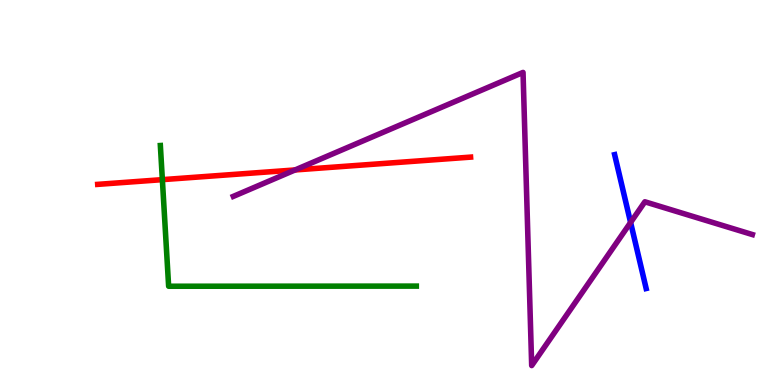[{'lines': ['blue', 'red'], 'intersections': []}, {'lines': ['green', 'red'], 'intersections': [{'x': 2.1, 'y': 5.33}]}, {'lines': ['purple', 'red'], 'intersections': [{'x': 3.81, 'y': 5.59}]}, {'lines': ['blue', 'green'], 'intersections': []}, {'lines': ['blue', 'purple'], 'intersections': [{'x': 8.14, 'y': 4.22}]}, {'lines': ['green', 'purple'], 'intersections': []}]